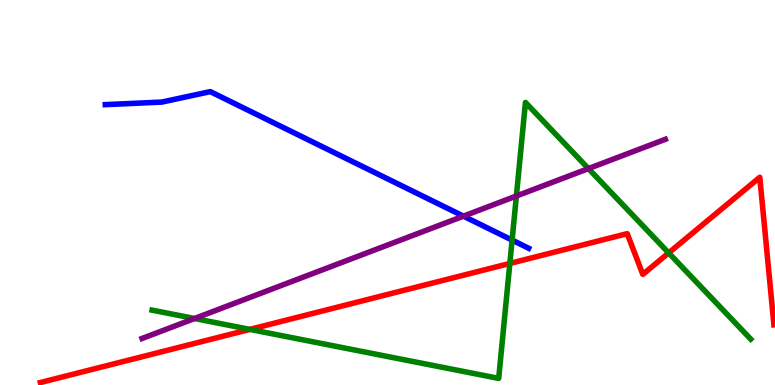[{'lines': ['blue', 'red'], 'intersections': []}, {'lines': ['green', 'red'], 'intersections': [{'x': 3.22, 'y': 1.44}, {'x': 6.58, 'y': 3.16}, {'x': 8.63, 'y': 3.43}]}, {'lines': ['purple', 'red'], 'intersections': []}, {'lines': ['blue', 'green'], 'intersections': [{'x': 6.61, 'y': 3.76}]}, {'lines': ['blue', 'purple'], 'intersections': [{'x': 5.98, 'y': 4.39}]}, {'lines': ['green', 'purple'], 'intersections': [{'x': 2.51, 'y': 1.73}, {'x': 6.66, 'y': 4.91}, {'x': 7.59, 'y': 5.62}]}]